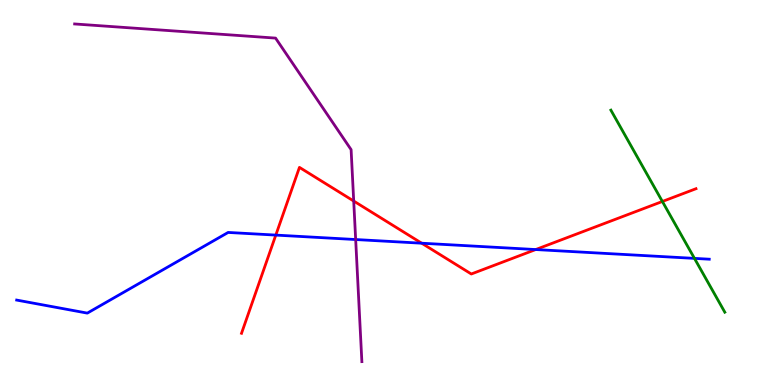[{'lines': ['blue', 'red'], 'intersections': [{'x': 3.56, 'y': 3.89}, {'x': 5.44, 'y': 3.68}, {'x': 6.91, 'y': 3.52}]}, {'lines': ['green', 'red'], 'intersections': [{'x': 8.55, 'y': 4.77}]}, {'lines': ['purple', 'red'], 'intersections': [{'x': 4.56, 'y': 4.78}]}, {'lines': ['blue', 'green'], 'intersections': [{'x': 8.96, 'y': 3.29}]}, {'lines': ['blue', 'purple'], 'intersections': [{'x': 4.59, 'y': 3.78}]}, {'lines': ['green', 'purple'], 'intersections': []}]